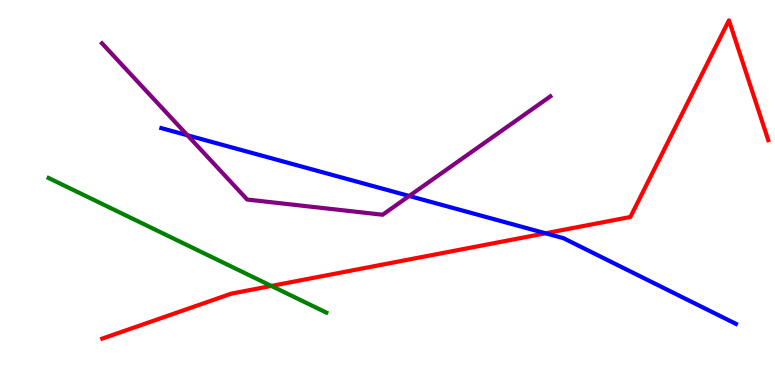[{'lines': ['blue', 'red'], 'intersections': [{'x': 7.04, 'y': 3.94}]}, {'lines': ['green', 'red'], 'intersections': [{'x': 3.5, 'y': 2.57}]}, {'lines': ['purple', 'red'], 'intersections': []}, {'lines': ['blue', 'green'], 'intersections': []}, {'lines': ['blue', 'purple'], 'intersections': [{'x': 2.42, 'y': 6.49}, {'x': 5.28, 'y': 4.91}]}, {'lines': ['green', 'purple'], 'intersections': []}]